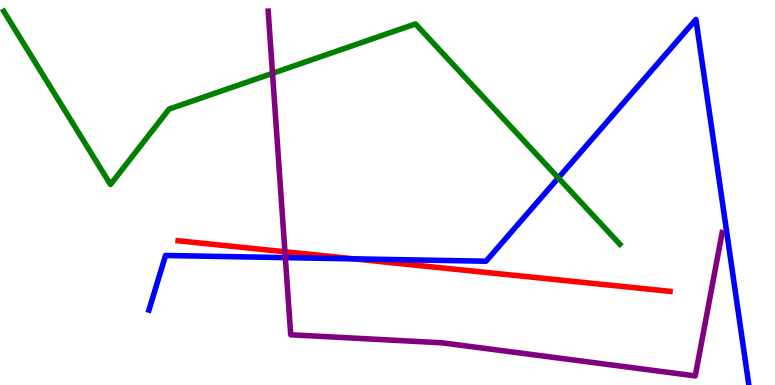[{'lines': ['blue', 'red'], 'intersections': [{'x': 4.57, 'y': 3.28}]}, {'lines': ['green', 'red'], 'intersections': []}, {'lines': ['purple', 'red'], 'intersections': [{'x': 3.68, 'y': 3.46}]}, {'lines': ['blue', 'green'], 'intersections': [{'x': 7.2, 'y': 5.38}]}, {'lines': ['blue', 'purple'], 'intersections': [{'x': 3.68, 'y': 3.31}]}, {'lines': ['green', 'purple'], 'intersections': [{'x': 3.52, 'y': 8.1}]}]